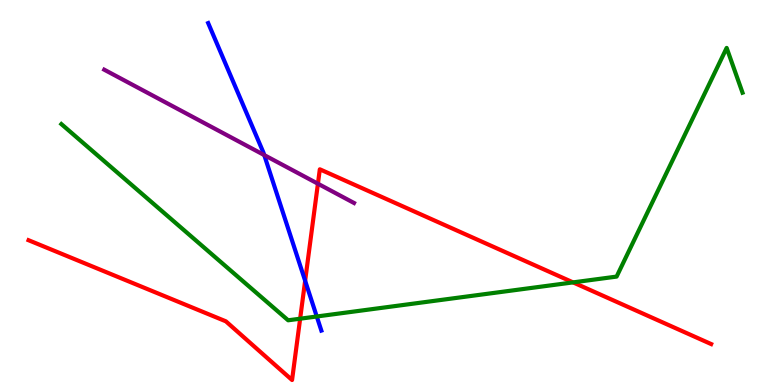[{'lines': ['blue', 'red'], 'intersections': [{'x': 3.94, 'y': 2.71}]}, {'lines': ['green', 'red'], 'intersections': [{'x': 3.87, 'y': 1.72}, {'x': 7.39, 'y': 2.67}]}, {'lines': ['purple', 'red'], 'intersections': [{'x': 4.1, 'y': 5.23}]}, {'lines': ['blue', 'green'], 'intersections': [{'x': 4.09, 'y': 1.78}]}, {'lines': ['blue', 'purple'], 'intersections': [{'x': 3.41, 'y': 5.97}]}, {'lines': ['green', 'purple'], 'intersections': []}]